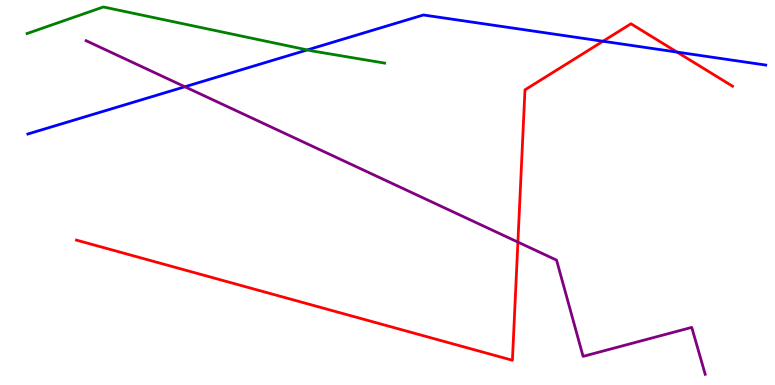[{'lines': ['blue', 'red'], 'intersections': [{'x': 7.78, 'y': 8.93}, {'x': 8.74, 'y': 8.65}]}, {'lines': ['green', 'red'], 'intersections': []}, {'lines': ['purple', 'red'], 'intersections': [{'x': 6.68, 'y': 3.71}]}, {'lines': ['blue', 'green'], 'intersections': [{'x': 3.97, 'y': 8.7}]}, {'lines': ['blue', 'purple'], 'intersections': [{'x': 2.39, 'y': 7.75}]}, {'lines': ['green', 'purple'], 'intersections': []}]